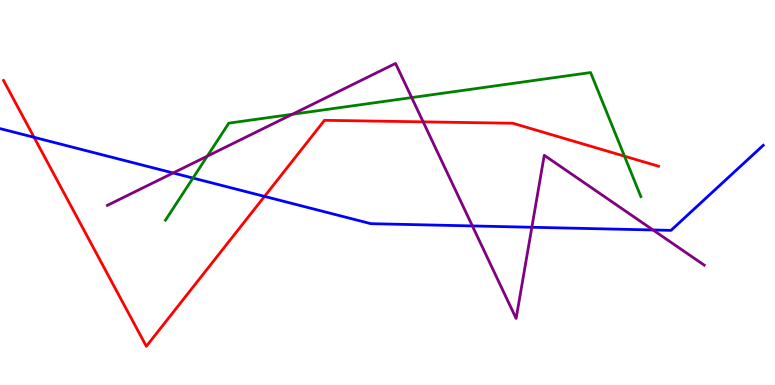[{'lines': ['blue', 'red'], 'intersections': [{'x': 0.44, 'y': 6.43}, {'x': 3.41, 'y': 4.9}]}, {'lines': ['green', 'red'], 'intersections': [{'x': 8.06, 'y': 5.94}]}, {'lines': ['purple', 'red'], 'intersections': [{'x': 5.46, 'y': 6.83}]}, {'lines': ['blue', 'green'], 'intersections': [{'x': 2.49, 'y': 5.38}]}, {'lines': ['blue', 'purple'], 'intersections': [{'x': 2.23, 'y': 5.51}, {'x': 6.1, 'y': 4.13}, {'x': 6.86, 'y': 4.1}, {'x': 8.43, 'y': 4.03}]}, {'lines': ['green', 'purple'], 'intersections': [{'x': 2.67, 'y': 5.94}, {'x': 3.77, 'y': 7.03}, {'x': 5.31, 'y': 7.47}]}]